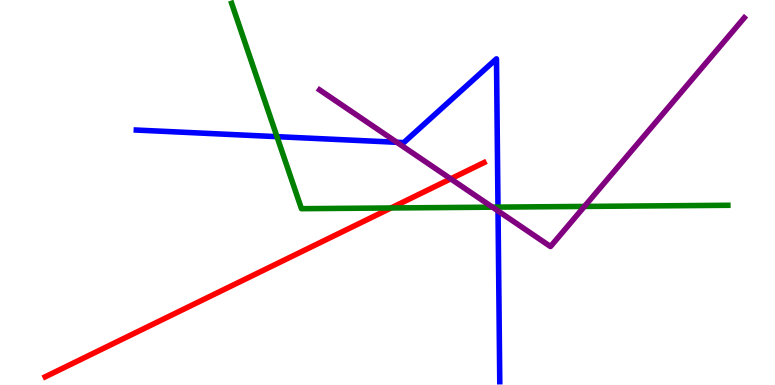[{'lines': ['blue', 'red'], 'intersections': []}, {'lines': ['green', 'red'], 'intersections': [{'x': 5.05, 'y': 4.6}]}, {'lines': ['purple', 'red'], 'intersections': [{'x': 5.82, 'y': 5.35}]}, {'lines': ['blue', 'green'], 'intersections': [{'x': 3.57, 'y': 6.45}, {'x': 6.43, 'y': 4.62}]}, {'lines': ['blue', 'purple'], 'intersections': [{'x': 5.12, 'y': 6.3}, {'x': 6.43, 'y': 4.52}]}, {'lines': ['green', 'purple'], 'intersections': [{'x': 6.35, 'y': 4.62}, {'x': 7.54, 'y': 4.64}]}]